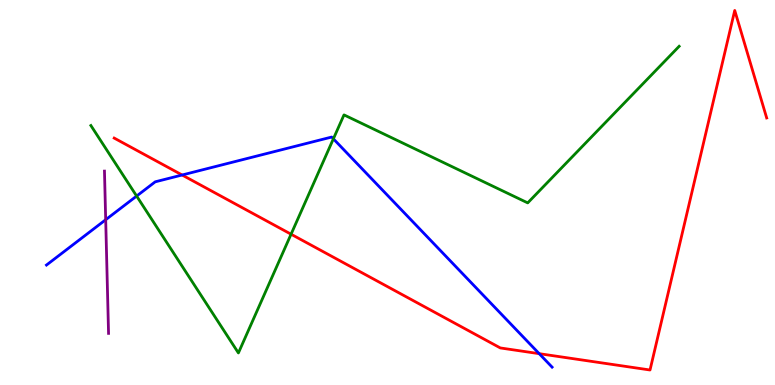[{'lines': ['blue', 'red'], 'intersections': [{'x': 2.35, 'y': 5.45}, {'x': 6.96, 'y': 0.814}]}, {'lines': ['green', 'red'], 'intersections': [{'x': 3.76, 'y': 3.92}]}, {'lines': ['purple', 'red'], 'intersections': []}, {'lines': ['blue', 'green'], 'intersections': [{'x': 1.76, 'y': 4.91}, {'x': 4.3, 'y': 6.39}]}, {'lines': ['blue', 'purple'], 'intersections': [{'x': 1.36, 'y': 4.29}]}, {'lines': ['green', 'purple'], 'intersections': []}]